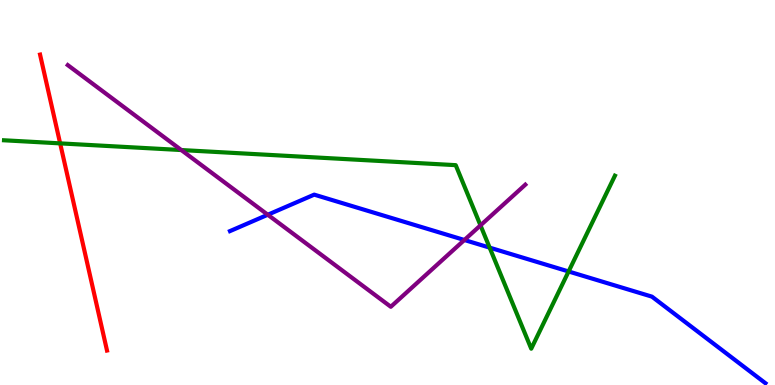[{'lines': ['blue', 'red'], 'intersections': []}, {'lines': ['green', 'red'], 'intersections': [{'x': 0.776, 'y': 6.28}]}, {'lines': ['purple', 'red'], 'intersections': []}, {'lines': ['blue', 'green'], 'intersections': [{'x': 6.32, 'y': 3.57}, {'x': 7.34, 'y': 2.95}]}, {'lines': ['blue', 'purple'], 'intersections': [{'x': 3.46, 'y': 4.42}, {'x': 5.99, 'y': 3.77}]}, {'lines': ['green', 'purple'], 'intersections': [{'x': 2.34, 'y': 6.1}, {'x': 6.2, 'y': 4.15}]}]